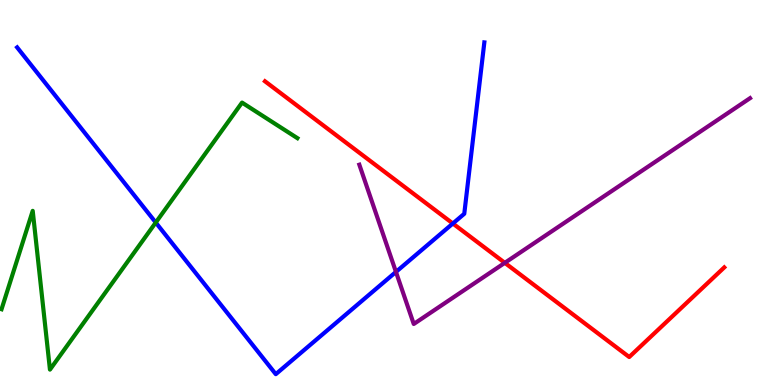[{'lines': ['blue', 'red'], 'intersections': [{'x': 5.84, 'y': 4.19}]}, {'lines': ['green', 'red'], 'intersections': []}, {'lines': ['purple', 'red'], 'intersections': [{'x': 6.51, 'y': 3.17}]}, {'lines': ['blue', 'green'], 'intersections': [{'x': 2.01, 'y': 4.22}]}, {'lines': ['blue', 'purple'], 'intersections': [{'x': 5.11, 'y': 2.94}]}, {'lines': ['green', 'purple'], 'intersections': []}]